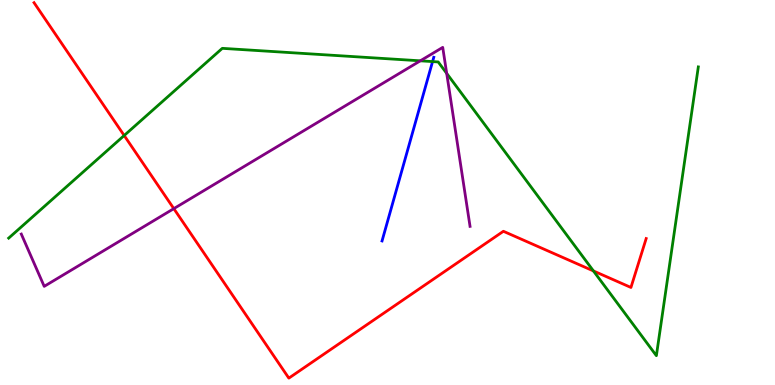[{'lines': ['blue', 'red'], 'intersections': []}, {'lines': ['green', 'red'], 'intersections': [{'x': 1.6, 'y': 6.48}, {'x': 7.66, 'y': 2.96}]}, {'lines': ['purple', 'red'], 'intersections': [{'x': 2.24, 'y': 4.58}]}, {'lines': ['blue', 'green'], 'intersections': [{'x': 5.58, 'y': 8.4}]}, {'lines': ['blue', 'purple'], 'intersections': []}, {'lines': ['green', 'purple'], 'intersections': [{'x': 5.42, 'y': 8.42}, {'x': 5.76, 'y': 8.09}]}]